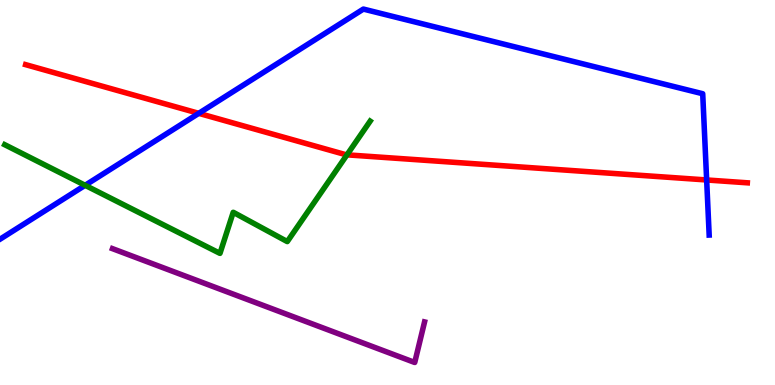[{'lines': ['blue', 'red'], 'intersections': [{'x': 2.56, 'y': 7.06}, {'x': 9.12, 'y': 5.33}]}, {'lines': ['green', 'red'], 'intersections': [{'x': 4.48, 'y': 5.98}]}, {'lines': ['purple', 'red'], 'intersections': []}, {'lines': ['blue', 'green'], 'intersections': [{'x': 1.1, 'y': 5.19}]}, {'lines': ['blue', 'purple'], 'intersections': []}, {'lines': ['green', 'purple'], 'intersections': []}]